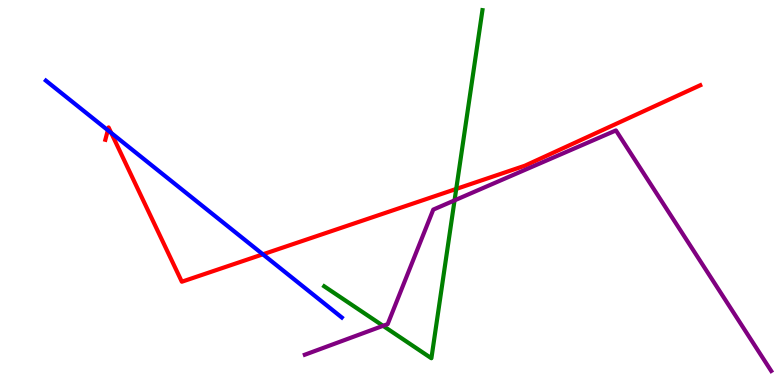[{'lines': ['blue', 'red'], 'intersections': [{'x': 1.39, 'y': 6.62}, {'x': 1.43, 'y': 6.55}, {'x': 3.39, 'y': 3.39}]}, {'lines': ['green', 'red'], 'intersections': [{'x': 5.89, 'y': 5.09}]}, {'lines': ['purple', 'red'], 'intersections': []}, {'lines': ['blue', 'green'], 'intersections': []}, {'lines': ['blue', 'purple'], 'intersections': []}, {'lines': ['green', 'purple'], 'intersections': [{'x': 4.94, 'y': 1.54}, {'x': 5.87, 'y': 4.8}]}]